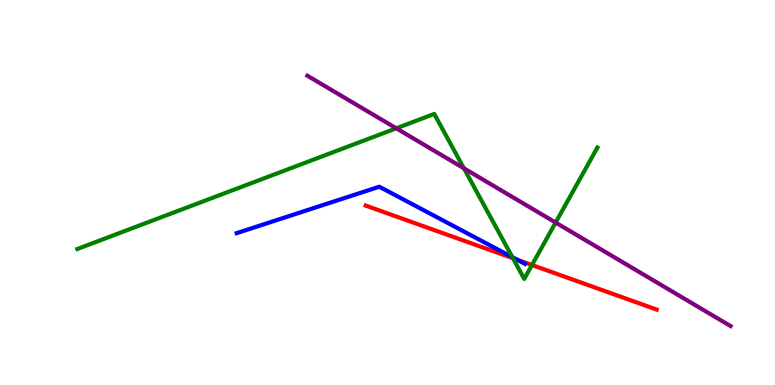[{'lines': ['blue', 'red'], 'intersections': [{'x': 6.67, 'y': 3.26}]}, {'lines': ['green', 'red'], 'intersections': [{'x': 6.62, 'y': 3.29}, {'x': 6.86, 'y': 3.12}]}, {'lines': ['purple', 'red'], 'intersections': []}, {'lines': ['blue', 'green'], 'intersections': [{'x': 6.61, 'y': 3.32}]}, {'lines': ['blue', 'purple'], 'intersections': []}, {'lines': ['green', 'purple'], 'intersections': [{'x': 5.11, 'y': 6.67}, {'x': 5.99, 'y': 5.63}, {'x': 7.17, 'y': 4.22}]}]